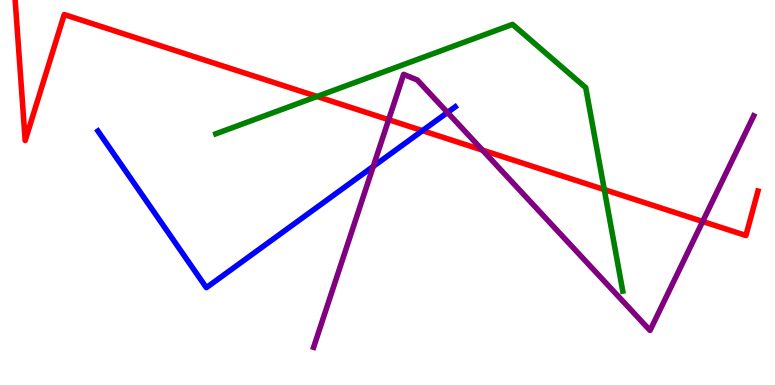[{'lines': ['blue', 'red'], 'intersections': [{'x': 5.45, 'y': 6.61}]}, {'lines': ['green', 'red'], 'intersections': [{'x': 4.09, 'y': 7.49}, {'x': 7.8, 'y': 5.08}]}, {'lines': ['purple', 'red'], 'intersections': [{'x': 5.01, 'y': 6.89}, {'x': 6.23, 'y': 6.1}, {'x': 9.07, 'y': 4.25}]}, {'lines': ['blue', 'green'], 'intersections': []}, {'lines': ['blue', 'purple'], 'intersections': [{'x': 4.82, 'y': 5.68}, {'x': 5.77, 'y': 7.08}]}, {'lines': ['green', 'purple'], 'intersections': []}]